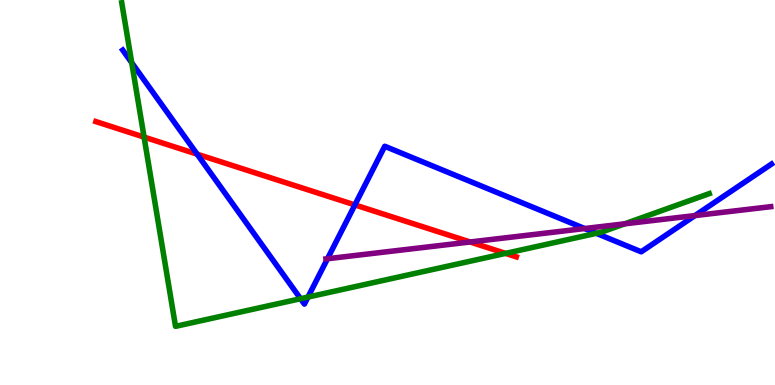[{'lines': ['blue', 'red'], 'intersections': [{'x': 2.54, 'y': 6.0}, {'x': 4.58, 'y': 4.68}]}, {'lines': ['green', 'red'], 'intersections': [{'x': 1.86, 'y': 6.44}, {'x': 6.52, 'y': 3.42}]}, {'lines': ['purple', 'red'], 'intersections': [{'x': 6.07, 'y': 3.71}]}, {'lines': ['blue', 'green'], 'intersections': [{'x': 1.7, 'y': 8.37}, {'x': 3.88, 'y': 2.24}, {'x': 3.97, 'y': 2.28}, {'x': 7.69, 'y': 3.94}]}, {'lines': ['blue', 'purple'], 'intersections': [{'x': 4.23, 'y': 3.28}, {'x': 7.54, 'y': 4.06}, {'x': 8.97, 'y': 4.4}]}, {'lines': ['green', 'purple'], 'intersections': [{'x': 8.06, 'y': 4.19}]}]